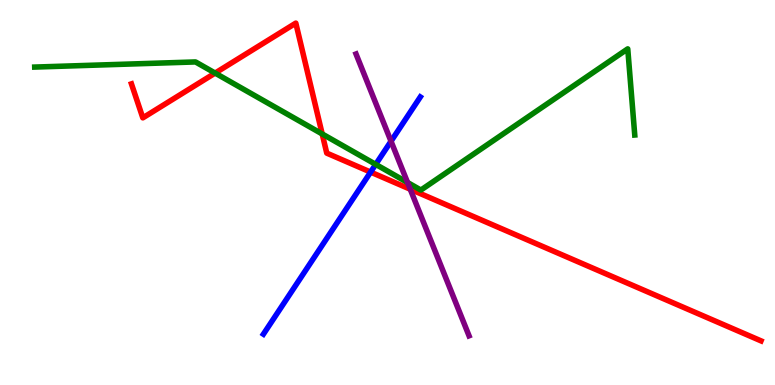[{'lines': ['blue', 'red'], 'intersections': [{'x': 4.78, 'y': 5.53}]}, {'lines': ['green', 'red'], 'intersections': [{'x': 2.78, 'y': 8.1}, {'x': 4.16, 'y': 6.52}]}, {'lines': ['purple', 'red'], 'intersections': [{'x': 5.29, 'y': 5.09}]}, {'lines': ['blue', 'green'], 'intersections': [{'x': 4.85, 'y': 5.73}]}, {'lines': ['blue', 'purple'], 'intersections': [{'x': 5.05, 'y': 6.33}]}, {'lines': ['green', 'purple'], 'intersections': [{'x': 5.26, 'y': 5.26}]}]